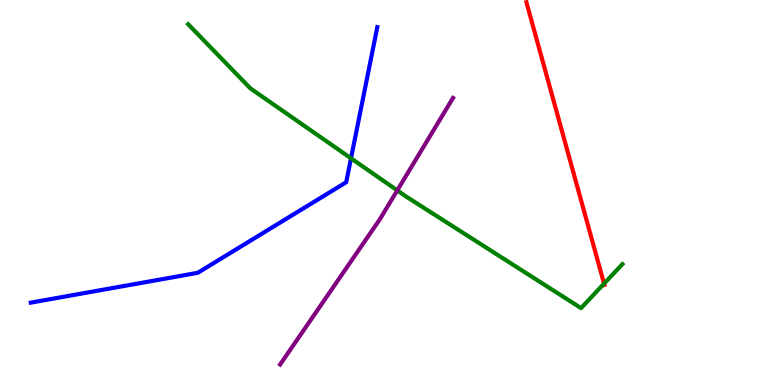[{'lines': ['blue', 'red'], 'intersections': []}, {'lines': ['green', 'red'], 'intersections': [{'x': 7.79, 'y': 2.63}]}, {'lines': ['purple', 'red'], 'intersections': []}, {'lines': ['blue', 'green'], 'intersections': [{'x': 4.53, 'y': 5.89}]}, {'lines': ['blue', 'purple'], 'intersections': []}, {'lines': ['green', 'purple'], 'intersections': [{'x': 5.13, 'y': 5.05}]}]